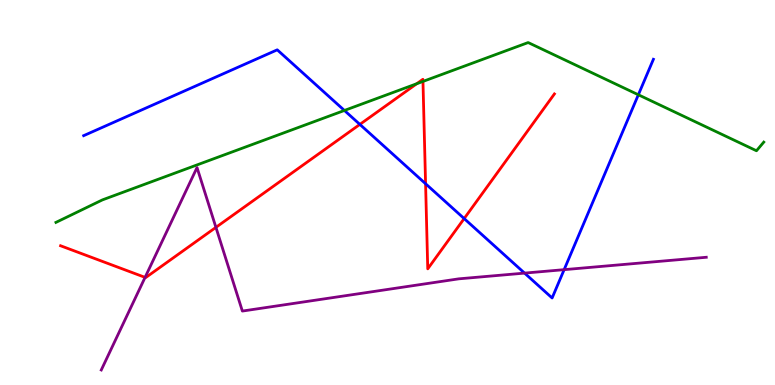[{'lines': ['blue', 'red'], 'intersections': [{'x': 4.64, 'y': 6.77}, {'x': 5.49, 'y': 5.23}, {'x': 5.99, 'y': 4.32}]}, {'lines': ['green', 'red'], 'intersections': [{'x': 5.38, 'y': 7.82}, {'x': 5.46, 'y': 7.88}]}, {'lines': ['purple', 'red'], 'intersections': [{'x': 1.87, 'y': 2.8}, {'x': 2.79, 'y': 4.09}]}, {'lines': ['blue', 'green'], 'intersections': [{'x': 4.44, 'y': 7.13}, {'x': 8.24, 'y': 7.54}]}, {'lines': ['blue', 'purple'], 'intersections': [{'x': 6.77, 'y': 2.91}, {'x': 7.28, 'y': 3.0}]}, {'lines': ['green', 'purple'], 'intersections': []}]